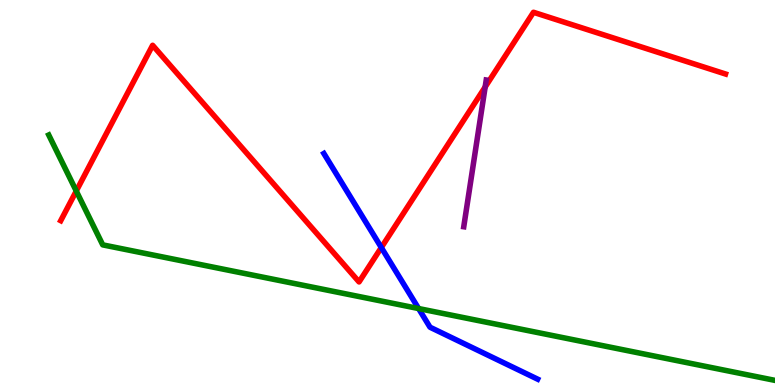[{'lines': ['blue', 'red'], 'intersections': [{'x': 4.92, 'y': 3.57}]}, {'lines': ['green', 'red'], 'intersections': [{'x': 0.984, 'y': 5.04}]}, {'lines': ['purple', 'red'], 'intersections': [{'x': 6.26, 'y': 7.74}]}, {'lines': ['blue', 'green'], 'intersections': [{'x': 5.4, 'y': 1.99}]}, {'lines': ['blue', 'purple'], 'intersections': []}, {'lines': ['green', 'purple'], 'intersections': []}]